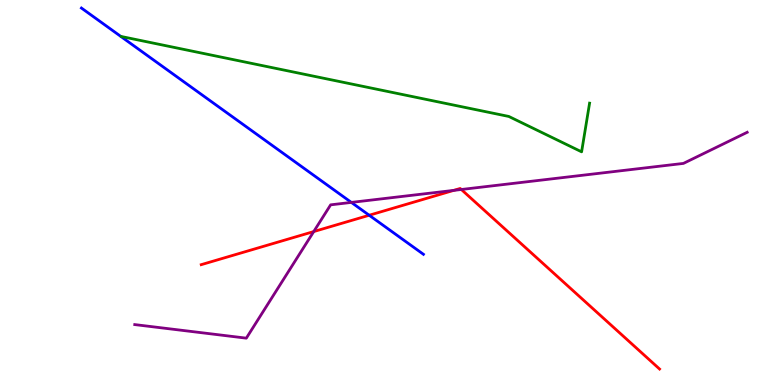[{'lines': ['blue', 'red'], 'intersections': [{'x': 4.76, 'y': 4.41}]}, {'lines': ['green', 'red'], 'intersections': []}, {'lines': ['purple', 'red'], 'intersections': [{'x': 4.05, 'y': 3.99}, {'x': 5.85, 'y': 5.05}, {'x': 5.95, 'y': 5.08}]}, {'lines': ['blue', 'green'], 'intersections': []}, {'lines': ['blue', 'purple'], 'intersections': [{'x': 4.53, 'y': 4.74}]}, {'lines': ['green', 'purple'], 'intersections': []}]